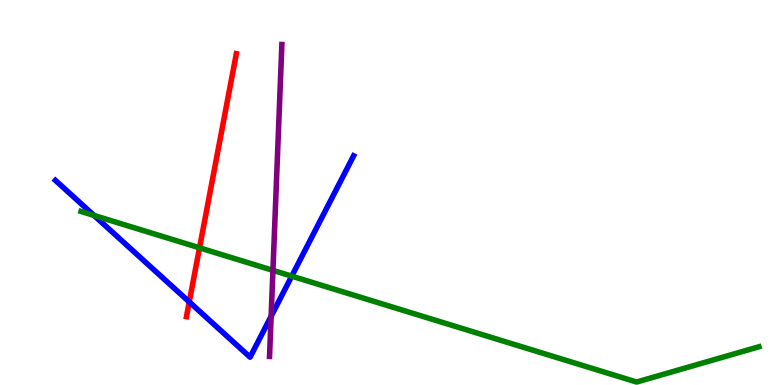[{'lines': ['blue', 'red'], 'intersections': [{'x': 2.44, 'y': 2.16}]}, {'lines': ['green', 'red'], 'intersections': [{'x': 2.57, 'y': 3.56}]}, {'lines': ['purple', 'red'], 'intersections': []}, {'lines': ['blue', 'green'], 'intersections': [{'x': 1.21, 'y': 4.4}, {'x': 3.76, 'y': 2.83}]}, {'lines': ['blue', 'purple'], 'intersections': [{'x': 3.5, 'y': 1.79}]}, {'lines': ['green', 'purple'], 'intersections': [{'x': 3.52, 'y': 2.98}]}]